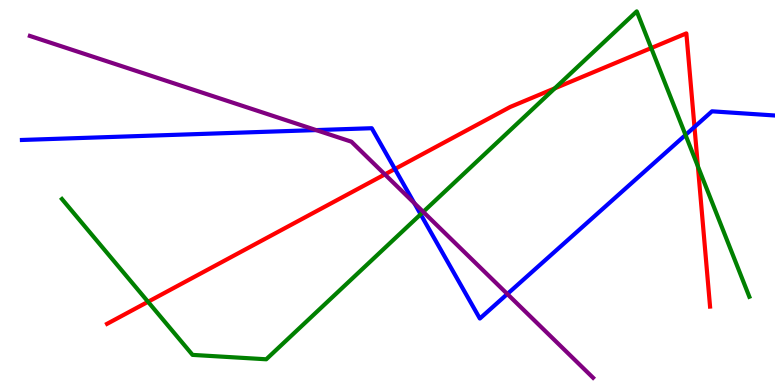[{'lines': ['blue', 'red'], 'intersections': [{'x': 5.1, 'y': 5.61}, {'x': 8.96, 'y': 6.7}]}, {'lines': ['green', 'red'], 'intersections': [{'x': 1.91, 'y': 2.16}, {'x': 7.16, 'y': 7.71}, {'x': 8.4, 'y': 8.75}, {'x': 9.01, 'y': 5.68}]}, {'lines': ['purple', 'red'], 'intersections': [{'x': 4.97, 'y': 5.47}]}, {'lines': ['blue', 'green'], 'intersections': [{'x': 5.43, 'y': 4.43}, {'x': 8.85, 'y': 6.49}]}, {'lines': ['blue', 'purple'], 'intersections': [{'x': 4.08, 'y': 6.62}, {'x': 5.35, 'y': 4.72}, {'x': 6.55, 'y': 2.36}]}, {'lines': ['green', 'purple'], 'intersections': [{'x': 5.46, 'y': 4.5}]}]